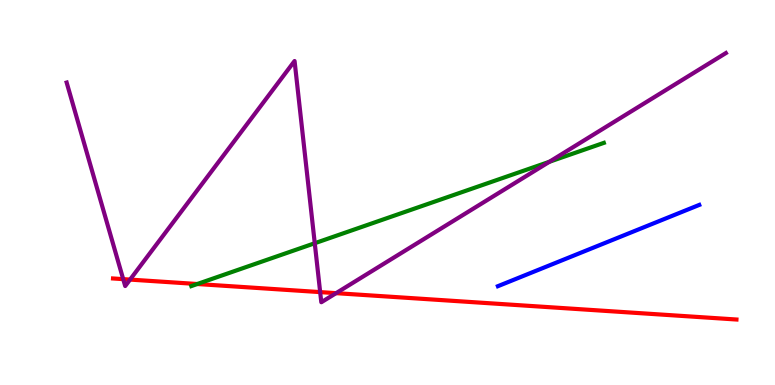[{'lines': ['blue', 'red'], 'intersections': []}, {'lines': ['green', 'red'], 'intersections': [{'x': 2.55, 'y': 2.62}]}, {'lines': ['purple', 'red'], 'intersections': [{'x': 1.59, 'y': 2.75}, {'x': 1.68, 'y': 2.74}, {'x': 4.13, 'y': 2.41}, {'x': 4.34, 'y': 2.39}]}, {'lines': ['blue', 'green'], 'intersections': []}, {'lines': ['blue', 'purple'], 'intersections': []}, {'lines': ['green', 'purple'], 'intersections': [{'x': 4.06, 'y': 3.68}, {'x': 7.09, 'y': 5.8}]}]